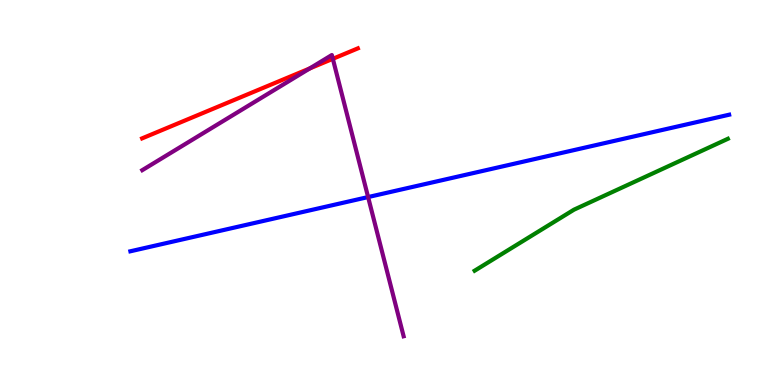[{'lines': ['blue', 'red'], 'intersections': []}, {'lines': ['green', 'red'], 'intersections': []}, {'lines': ['purple', 'red'], 'intersections': [{'x': 4.0, 'y': 8.22}, {'x': 4.29, 'y': 8.47}]}, {'lines': ['blue', 'green'], 'intersections': []}, {'lines': ['blue', 'purple'], 'intersections': [{'x': 4.75, 'y': 4.88}]}, {'lines': ['green', 'purple'], 'intersections': []}]